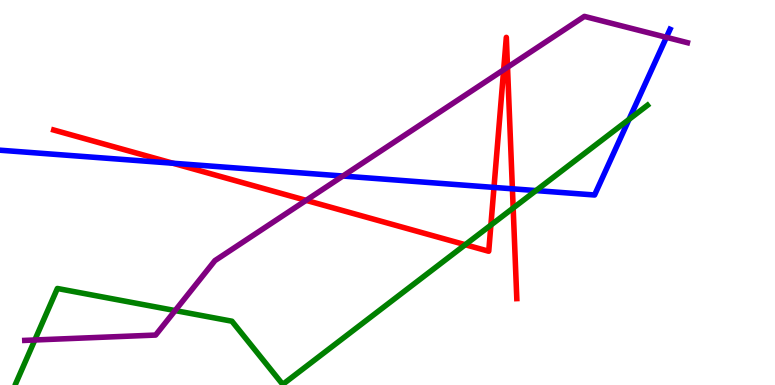[{'lines': ['blue', 'red'], 'intersections': [{'x': 2.23, 'y': 5.76}, {'x': 6.37, 'y': 5.13}, {'x': 6.61, 'y': 5.1}]}, {'lines': ['green', 'red'], 'intersections': [{'x': 6.0, 'y': 3.64}, {'x': 6.33, 'y': 4.15}, {'x': 6.62, 'y': 4.6}]}, {'lines': ['purple', 'red'], 'intersections': [{'x': 3.95, 'y': 4.8}, {'x': 6.5, 'y': 8.19}, {'x': 6.55, 'y': 8.25}]}, {'lines': ['blue', 'green'], 'intersections': [{'x': 6.92, 'y': 5.05}, {'x': 8.12, 'y': 6.9}]}, {'lines': ['blue', 'purple'], 'intersections': [{'x': 4.42, 'y': 5.43}, {'x': 8.6, 'y': 9.03}]}, {'lines': ['green', 'purple'], 'intersections': [{'x': 0.449, 'y': 1.17}, {'x': 2.26, 'y': 1.93}]}]